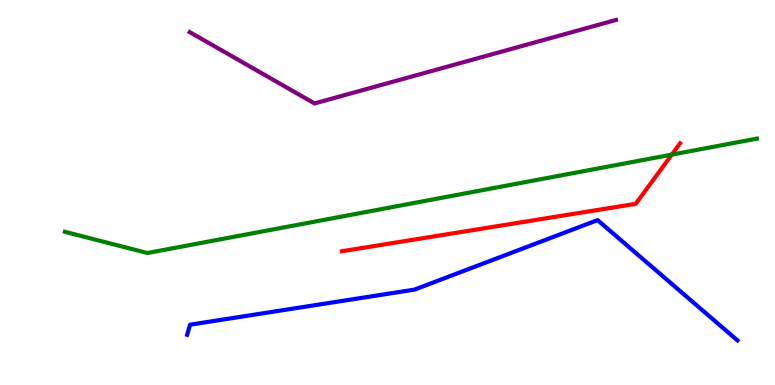[{'lines': ['blue', 'red'], 'intersections': []}, {'lines': ['green', 'red'], 'intersections': [{'x': 8.67, 'y': 5.98}]}, {'lines': ['purple', 'red'], 'intersections': []}, {'lines': ['blue', 'green'], 'intersections': []}, {'lines': ['blue', 'purple'], 'intersections': []}, {'lines': ['green', 'purple'], 'intersections': []}]